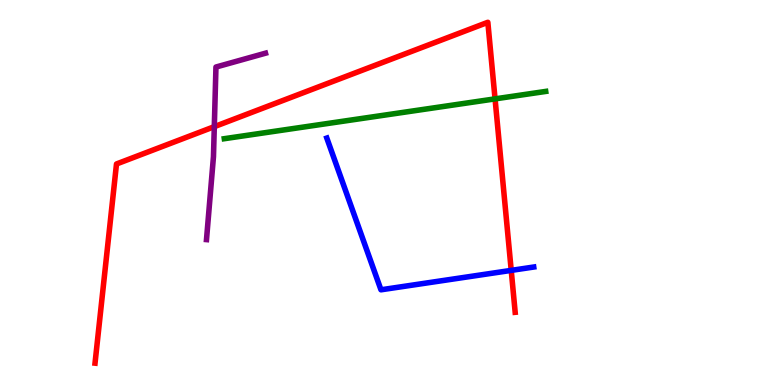[{'lines': ['blue', 'red'], 'intersections': [{'x': 6.6, 'y': 2.98}]}, {'lines': ['green', 'red'], 'intersections': [{'x': 6.39, 'y': 7.43}]}, {'lines': ['purple', 'red'], 'intersections': [{'x': 2.77, 'y': 6.71}]}, {'lines': ['blue', 'green'], 'intersections': []}, {'lines': ['blue', 'purple'], 'intersections': []}, {'lines': ['green', 'purple'], 'intersections': []}]